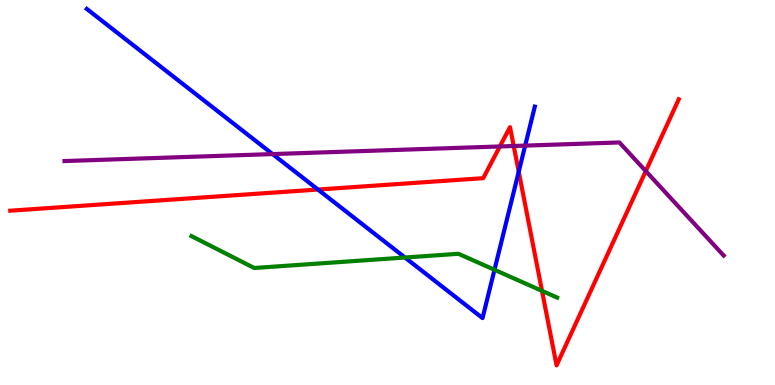[{'lines': ['blue', 'red'], 'intersections': [{'x': 4.1, 'y': 5.08}, {'x': 6.69, 'y': 5.54}]}, {'lines': ['green', 'red'], 'intersections': [{'x': 6.99, 'y': 2.44}]}, {'lines': ['purple', 'red'], 'intersections': [{'x': 6.45, 'y': 6.2}, {'x': 6.63, 'y': 6.21}, {'x': 8.33, 'y': 5.56}]}, {'lines': ['blue', 'green'], 'intersections': [{'x': 5.23, 'y': 3.31}, {'x': 6.38, 'y': 2.99}]}, {'lines': ['blue', 'purple'], 'intersections': [{'x': 3.52, 'y': 6.0}, {'x': 6.78, 'y': 6.22}]}, {'lines': ['green', 'purple'], 'intersections': []}]